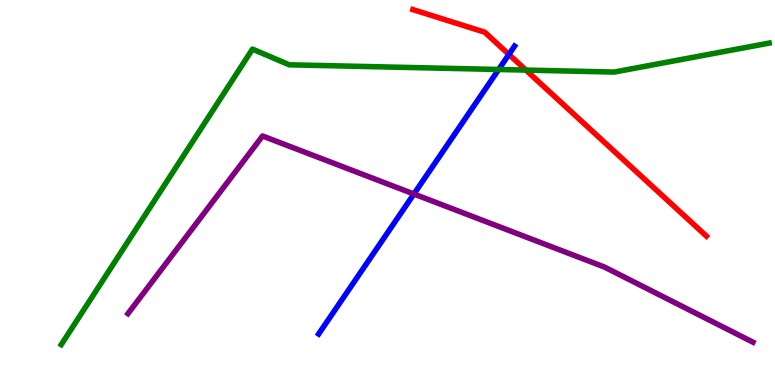[{'lines': ['blue', 'red'], 'intersections': [{'x': 6.57, 'y': 8.59}]}, {'lines': ['green', 'red'], 'intersections': [{'x': 6.79, 'y': 8.18}]}, {'lines': ['purple', 'red'], 'intersections': []}, {'lines': ['blue', 'green'], 'intersections': [{'x': 6.43, 'y': 8.2}]}, {'lines': ['blue', 'purple'], 'intersections': [{'x': 5.34, 'y': 4.96}]}, {'lines': ['green', 'purple'], 'intersections': []}]